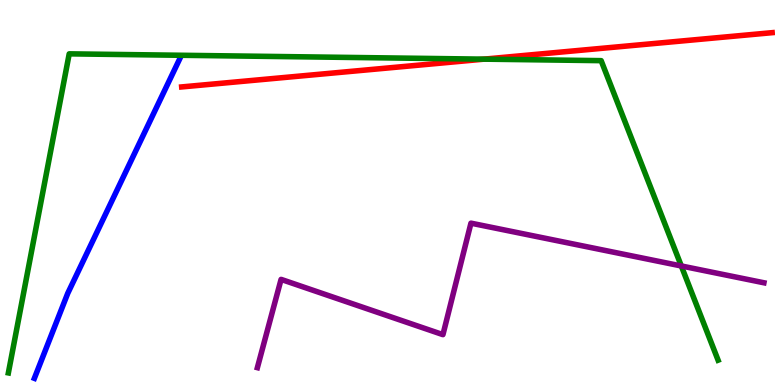[{'lines': ['blue', 'red'], 'intersections': []}, {'lines': ['green', 'red'], 'intersections': [{'x': 6.25, 'y': 8.46}]}, {'lines': ['purple', 'red'], 'intersections': []}, {'lines': ['blue', 'green'], 'intersections': []}, {'lines': ['blue', 'purple'], 'intersections': []}, {'lines': ['green', 'purple'], 'intersections': [{'x': 8.79, 'y': 3.09}]}]